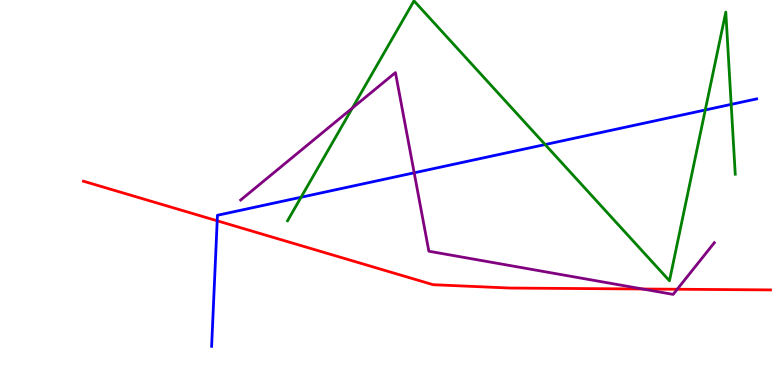[{'lines': ['blue', 'red'], 'intersections': [{'x': 2.8, 'y': 4.27}]}, {'lines': ['green', 'red'], 'intersections': []}, {'lines': ['purple', 'red'], 'intersections': [{'x': 8.29, 'y': 2.49}, {'x': 8.74, 'y': 2.49}]}, {'lines': ['blue', 'green'], 'intersections': [{'x': 3.88, 'y': 4.88}, {'x': 7.03, 'y': 6.25}, {'x': 9.1, 'y': 7.14}, {'x': 9.43, 'y': 7.29}]}, {'lines': ['blue', 'purple'], 'intersections': [{'x': 5.34, 'y': 5.51}]}, {'lines': ['green', 'purple'], 'intersections': [{'x': 4.55, 'y': 7.19}]}]